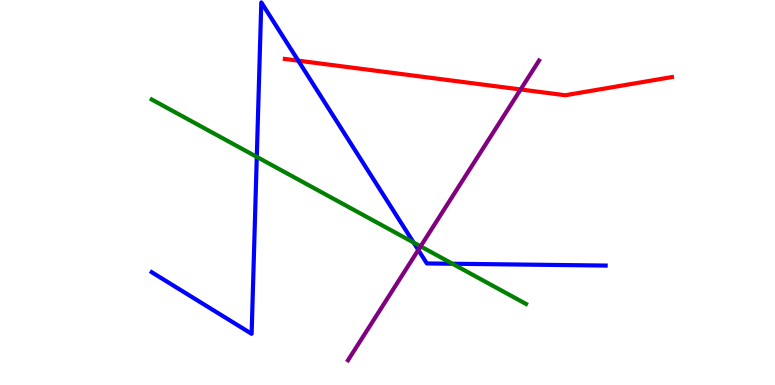[{'lines': ['blue', 'red'], 'intersections': [{'x': 3.85, 'y': 8.42}]}, {'lines': ['green', 'red'], 'intersections': []}, {'lines': ['purple', 'red'], 'intersections': [{'x': 6.72, 'y': 7.68}]}, {'lines': ['blue', 'green'], 'intersections': [{'x': 3.31, 'y': 5.93}, {'x': 5.34, 'y': 3.7}, {'x': 5.84, 'y': 3.15}]}, {'lines': ['blue', 'purple'], 'intersections': [{'x': 5.4, 'y': 3.51}]}, {'lines': ['green', 'purple'], 'intersections': [{'x': 5.43, 'y': 3.6}]}]